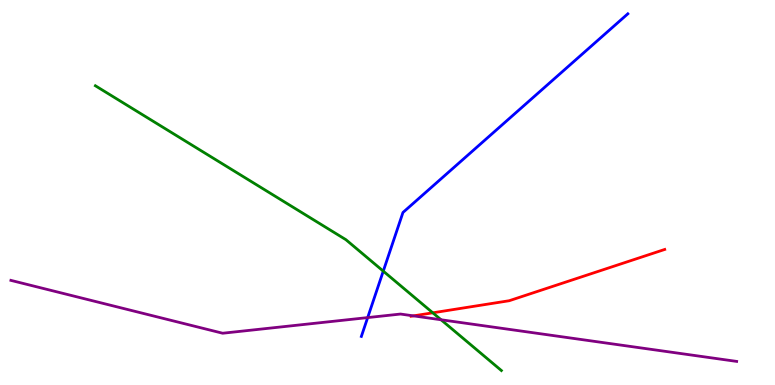[{'lines': ['blue', 'red'], 'intersections': []}, {'lines': ['green', 'red'], 'intersections': [{'x': 5.58, 'y': 1.88}]}, {'lines': ['purple', 'red'], 'intersections': [{'x': 5.33, 'y': 1.8}]}, {'lines': ['blue', 'green'], 'intersections': [{'x': 4.95, 'y': 2.96}]}, {'lines': ['blue', 'purple'], 'intersections': [{'x': 4.74, 'y': 1.75}]}, {'lines': ['green', 'purple'], 'intersections': [{'x': 5.69, 'y': 1.69}]}]